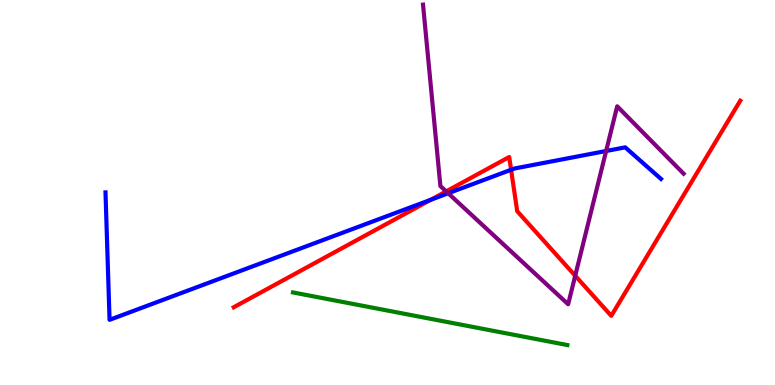[{'lines': ['blue', 'red'], 'intersections': [{'x': 5.56, 'y': 4.81}, {'x': 6.59, 'y': 5.59}]}, {'lines': ['green', 'red'], 'intersections': []}, {'lines': ['purple', 'red'], 'intersections': [{'x': 5.76, 'y': 5.03}, {'x': 7.42, 'y': 2.84}]}, {'lines': ['blue', 'green'], 'intersections': []}, {'lines': ['blue', 'purple'], 'intersections': [{'x': 5.78, 'y': 4.98}, {'x': 7.82, 'y': 6.08}]}, {'lines': ['green', 'purple'], 'intersections': []}]